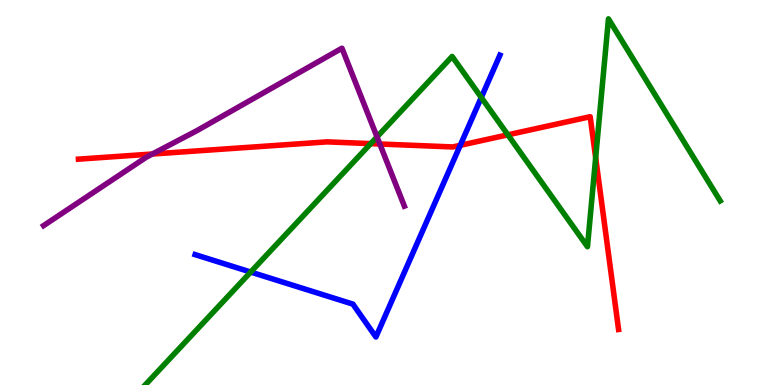[{'lines': ['blue', 'red'], 'intersections': [{'x': 5.94, 'y': 6.23}]}, {'lines': ['green', 'red'], 'intersections': [{'x': 4.78, 'y': 6.27}, {'x': 6.55, 'y': 6.5}, {'x': 7.69, 'y': 5.9}]}, {'lines': ['purple', 'red'], 'intersections': [{'x': 1.97, 'y': 6.0}, {'x': 4.9, 'y': 6.26}]}, {'lines': ['blue', 'green'], 'intersections': [{'x': 3.23, 'y': 2.93}, {'x': 6.21, 'y': 7.47}]}, {'lines': ['blue', 'purple'], 'intersections': []}, {'lines': ['green', 'purple'], 'intersections': [{'x': 4.86, 'y': 6.44}]}]